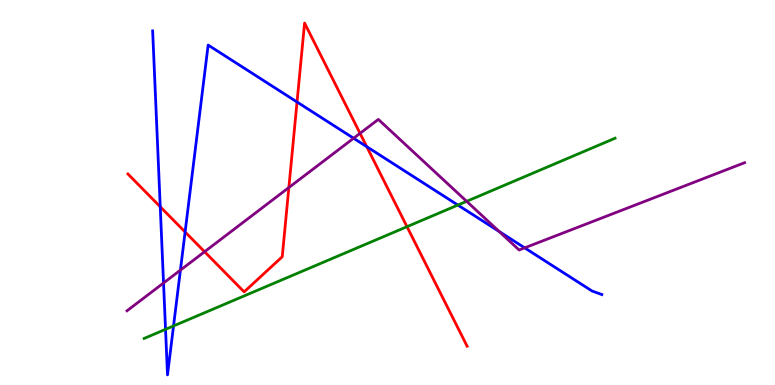[{'lines': ['blue', 'red'], 'intersections': [{'x': 2.07, 'y': 4.63}, {'x': 2.39, 'y': 3.97}, {'x': 3.83, 'y': 7.35}, {'x': 4.73, 'y': 6.19}]}, {'lines': ['green', 'red'], 'intersections': [{'x': 5.25, 'y': 4.11}]}, {'lines': ['purple', 'red'], 'intersections': [{'x': 2.64, 'y': 3.46}, {'x': 3.73, 'y': 5.13}, {'x': 4.65, 'y': 6.54}]}, {'lines': ['blue', 'green'], 'intersections': [{'x': 2.14, 'y': 1.45}, {'x': 2.24, 'y': 1.53}, {'x': 5.91, 'y': 4.67}]}, {'lines': ['blue', 'purple'], 'intersections': [{'x': 2.11, 'y': 2.65}, {'x': 2.33, 'y': 2.98}, {'x': 4.56, 'y': 6.41}, {'x': 6.44, 'y': 3.99}, {'x': 6.77, 'y': 3.56}]}, {'lines': ['green', 'purple'], 'intersections': [{'x': 6.02, 'y': 4.77}]}]